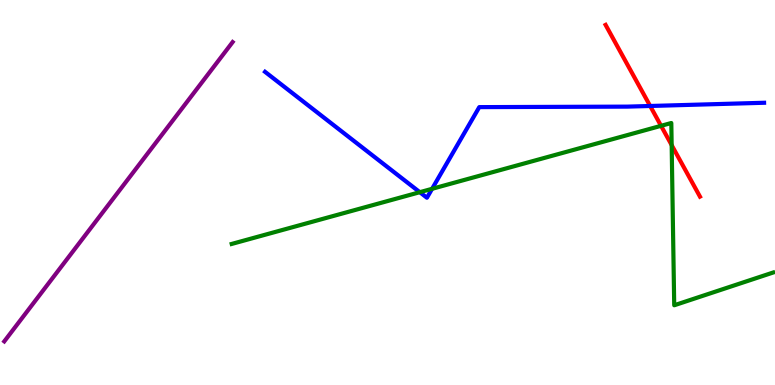[{'lines': ['blue', 'red'], 'intersections': [{'x': 8.39, 'y': 7.25}]}, {'lines': ['green', 'red'], 'intersections': [{'x': 8.53, 'y': 6.73}, {'x': 8.67, 'y': 6.23}]}, {'lines': ['purple', 'red'], 'intersections': []}, {'lines': ['blue', 'green'], 'intersections': [{'x': 5.42, 'y': 5.01}, {'x': 5.58, 'y': 5.1}]}, {'lines': ['blue', 'purple'], 'intersections': []}, {'lines': ['green', 'purple'], 'intersections': []}]